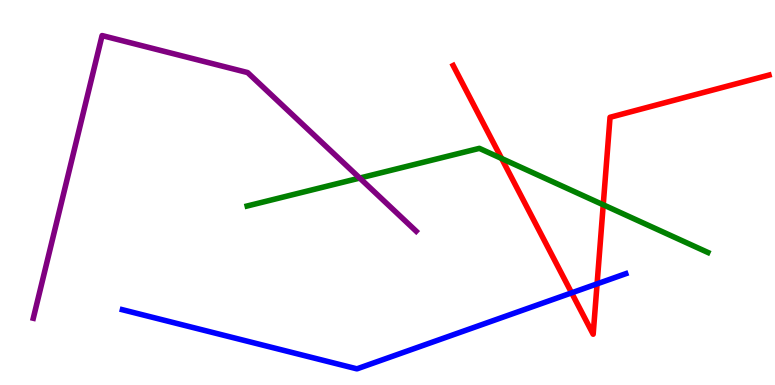[{'lines': ['blue', 'red'], 'intersections': [{'x': 7.38, 'y': 2.39}, {'x': 7.7, 'y': 2.63}]}, {'lines': ['green', 'red'], 'intersections': [{'x': 6.47, 'y': 5.88}, {'x': 7.78, 'y': 4.68}]}, {'lines': ['purple', 'red'], 'intersections': []}, {'lines': ['blue', 'green'], 'intersections': []}, {'lines': ['blue', 'purple'], 'intersections': []}, {'lines': ['green', 'purple'], 'intersections': [{'x': 4.64, 'y': 5.38}]}]